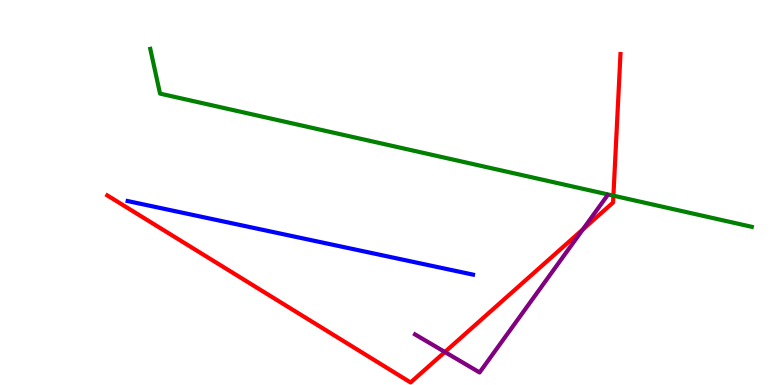[{'lines': ['blue', 'red'], 'intersections': []}, {'lines': ['green', 'red'], 'intersections': [{'x': 7.91, 'y': 4.92}]}, {'lines': ['purple', 'red'], 'intersections': [{'x': 5.74, 'y': 0.857}, {'x': 7.52, 'y': 4.04}]}, {'lines': ['blue', 'green'], 'intersections': []}, {'lines': ['blue', 'purple'], 'intersections': []}, {'lines': ['green', 'purple'], 'intersections': []}]